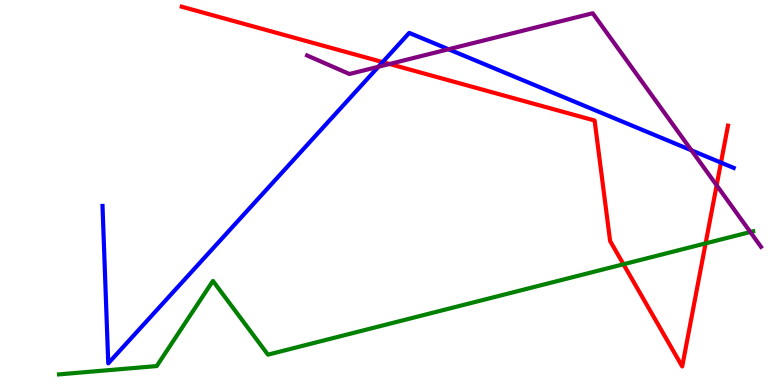[{'lines': ['blue', 'red'], 'intersections': [{'x': 4.94, 'y': 8.39}, {'x': 9.3, 'y': 5.78}]}, {'lines': ['green', 'red'], 'intersections': [{'x': 8.04, 'y': 3.14}, {'x': 9.1, 'y': 3.68}]}, {'lines': ['purple', 'red'], 'intersections': [{'x': 5.03, 'y': 8.34}, {'x': 9.25, 'y': 5.19}]}, {'lines': ['blue', 'green'], 'intersections': []}, {'lines': ['blue', 'purple'], 'intersections': [{'x': 4.88, 'y': 8.27}, {'x': 5.79, 'y': 8.72}, {'x': 8.92, 'y': 6.1}]}, {'lines': ['green', 'purple'], 'intersections': [{'x': 9.68, 'y': 3.97}]}]